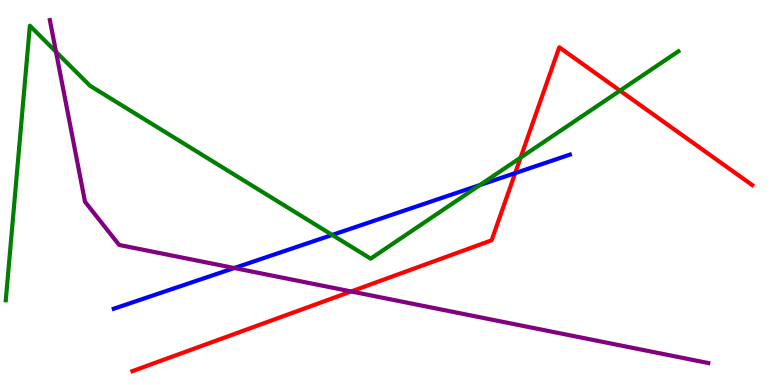[{'lines': ['blue', 'red'], 'intersections': [{'x': 6.65, 'y': 5.5}]}, {'lines': ['green', 'red'], 'intersections': [{'x': 6.72, 'y': 5.91}, {'x': 8.0, 'y': 7.65}]}, {'lines': ['purple', 'red'], 'intersections': [{'x': 4.53, 'y': 2.43}]}, {'lines': ['blue', 'green'], 'intersections': [{'x': 4.29, 'y': 3.9}, {'x': 6.19, 'y': 5.19}]}, {'lines': ['blue', 'purple'], 'intersections': [{'x': 3.02, 'y': 3.04}]}, {'lines': ['green', 'purple'], 'intersections': [{'x': 0.722, 'y': 8.65}]}]